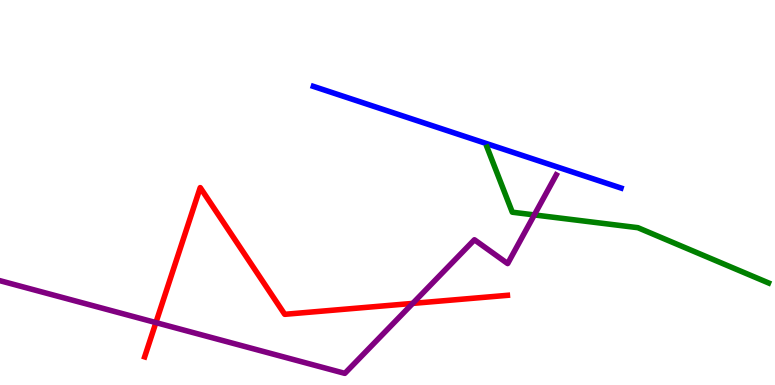[{'lines': ['blue', 'red'], 'intersections': []}, {'lines': ['green', 'red'], 'intersections': []}, {'lines': ['purple', 'red'], 'intersections': [{'x': 2.01, 'y': 1.62}, {'x': 5.33, 'y': 2.12}]}, {'lines': ['blue', 'green'], 'intersections': []}, {'lines': ['blue', 'purple'], 'intersections': []}, {'lines': ['green', 'purple'], 'intersections': [{'x': 6.89, 'y': 4.42}]}]